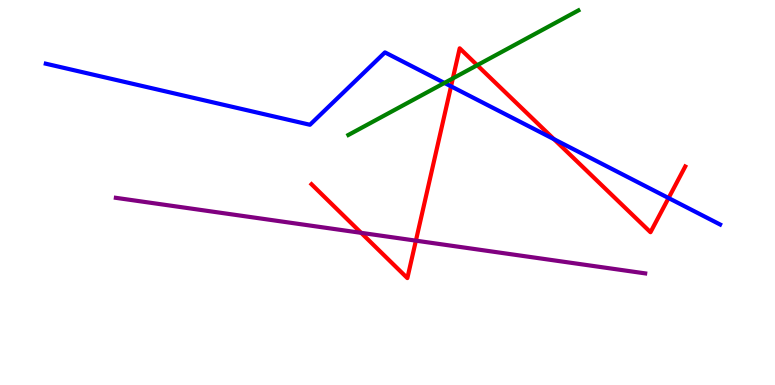[{'lines': ['blue', 'red'], 'intersections': [{'x': 5.82, 'y': 7.76}, {'x': 7.15, 'y': 6.38}, {'x': 8.63, 'y': 4.86}]}, {'lines': ['green', 'red'], 'intersections': [{'x': 5.84, 'y': 7.96}, {'x': 6.16, 'y': 8.31}]}, {'lines': ['purple', 'red'], 'intersections': [{'x': 4.66, 'y': 3.95}, {'x': 5.37, 'y': 3.75}]}, {'lines': ['blue', 'green'], 'intersections': [{'x': 5.73, 'y': 7.85}]}, {'lines': ['blue', 'purple'], 'intersections': []}, {'lines': ['green', 'purple'], 'intersections': []}]